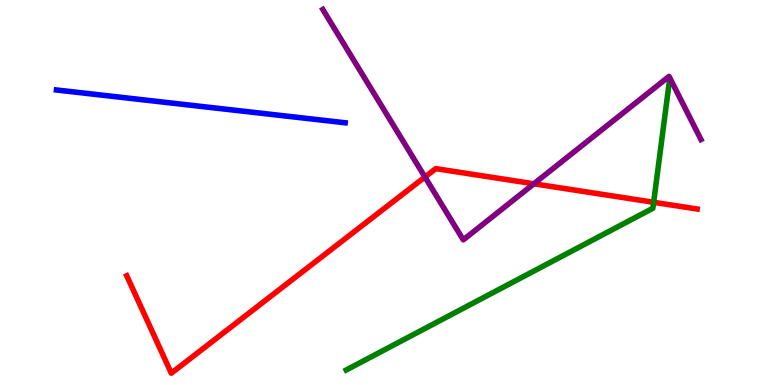[{'lines': ['blue', 'red'], 'intersections': []}, {'lines': ['green', 'red'], 'intersections': [{'x': 8.43, 'y': 4.75}]}, {'lines': ['purple', 'red'], 'intersections': [{'x': 5.48, 'y': 5.4}, {'x': 6.89, 'y': 5.23}]}, {'lines': ['blue', 'green'], 'intersections': []}, {'lines': ['blue', 'purple'], 'intersections': []}, {'lines': ['green', 'purple'], 'intersections': []}]